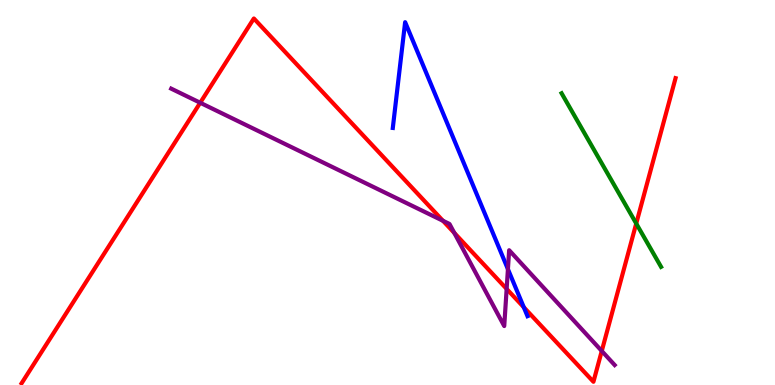[{'lines': ['blue', 'red'], 'intersections': [{'x': 6.76, 'y': 2.02}]}, {'lines': ['green', 'red'], 'intersections': [{'x': 8.21, 'y': 4.19}]}, {'lines': ['purple', 'red'], 'intersections': [{'x': 2.58, 'y': 7.33}, {'x': 5.72, 'y': 4.27}, {'x': 5.86, 'y': 3.95}, {'x': 6.54, 'y': 2.5}, {'x': 7.76, 'y': 0.883}]}, {'lines': ['blue', 'green'], 'intersections': []}, {'lines': ['blue', 'purple'], 'intersections': [{'x': 6.55, 'y': 3.01}]}, {'lines': ['green', 'purple'], 'intersections': []}]